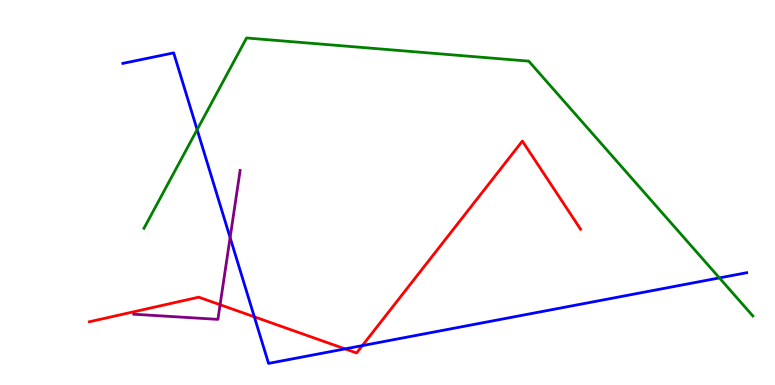[{'lines': ['blue', 'red'], 'intersections': [{'x': 3.28, 'y': 1.77}, {'x': 4.45, 'y': 0.938}, {'x': 4.68, 'y': 1.02}]}, {'lines': ['green', 'red'], 'intersections': []}, {'lines': ['purple', 'red'], 'intersections': [{'x': 2.84, 'y': 2.08}]}, {'lines': ['blue', 'green'], 'intersections': [{'x': 2.54, 'y': 6.63}, {'x': 9.28, 'y': 2.78}]}, {'lines': ['blue', 'purple'], 'intersections': [{'x': 2.97, 'y': 3.83}]}, {'lines': ['green', 'purple'], 'intersections': []}]